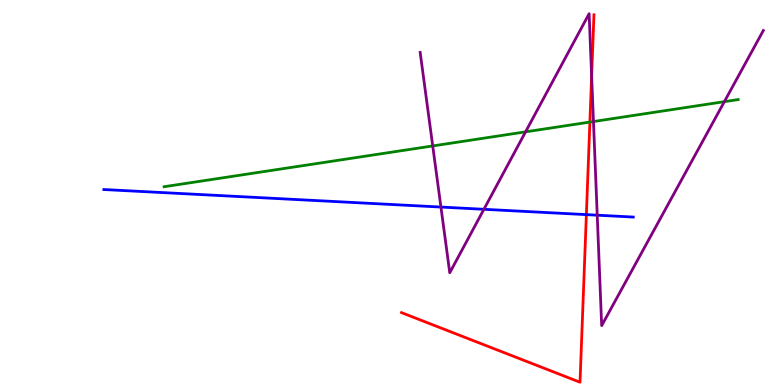[{'lines': ['blue', 'red'], 'intersections': [{'x': 7.57, 'y': 4.43}]}, {'lines': ['green', 'red'], 'intersections': [{'x': 7.61, 'y': 6.83}]}, {'lines': ['purple', 'red'], 'intersections': [{'x': 7.63, 'y': 8.02}]}, {'lines': ['blue', 'green'], 'intersections': []}, {'lines': ['blue', 'purple'], 'intersections': [{'x': 5.69, 'y': 4.62}, {'x': 6.24, 'y': 4.56}, {'x': 7.71, 'y': 4.41}]}, {'lines': ['green', 'purple'], 'intersections': [{'x': 5.58, 'y': 6.21}, {'x': 6.78, 'y': 6.58}, {'x': 7.66, 'y': 6.84}, {'x': 9.35, 'y': 7.36}]}]